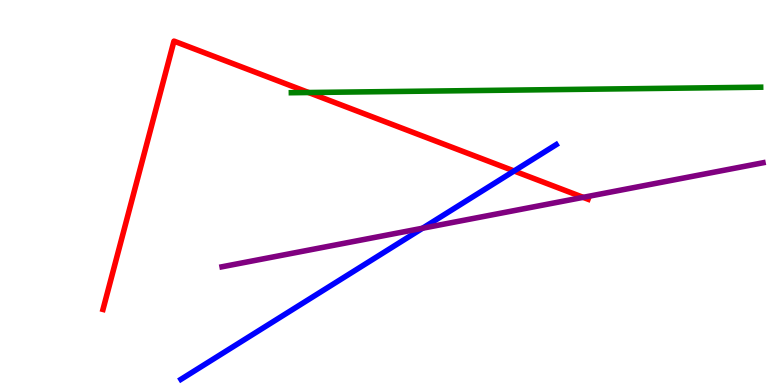[{'lines': ['blue', 'red'], 'intersections': [{'x': 6.63, 'y': 5.56}]}, {'lines': ['green', 'red'], 'intersections': [{'x': 3.98, 'y': 7.6}]}, {'lines': ['purple', 'red'], 'intersections': [{'x': 7.52, 'y': 4.87}]}, {'lines': ['blue', 'green'], 'intersections': []}, {'lines': ['blue', 'purple'], 'intersections': [{'x': 5.45, 'y': 4.07}]}, {'lines': ['green', 'purple'], 'intersections': []}]